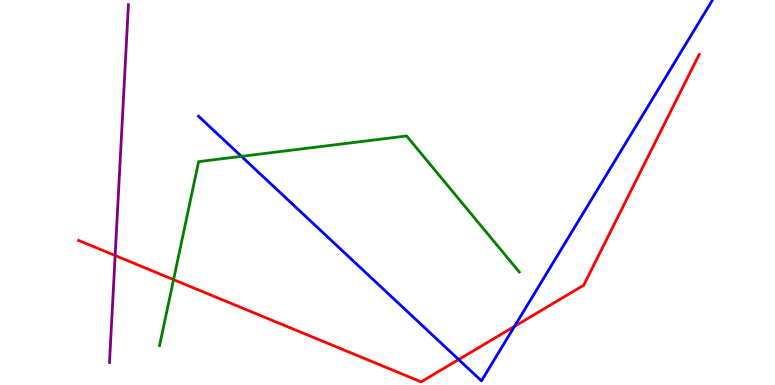[{'lines': ['blue', 'red'], 'intersections': [{'x': 5.92, 'y': 0.661}, {'x': 6.64, 'y': 1.52}]}, {'lines': ['green', 'red'], 'intersections': [{'x': 2.24, 'y': 2.74}]}, {'lines': ['purple', 'red'], 'intersections': [{'x': 1.49, 'y': 3.36}]}, {'lines': ['blue', 'green'], 'intersections': [{'x': 3.12, 'y': 5.94}]}, {'lines': ['blue', 'purple'], 'intersections': []}, {'lines': ['green', 'purple'], 'intersections': []}]